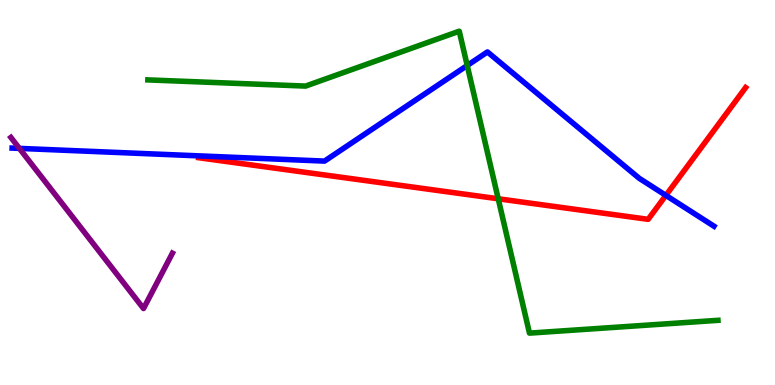[{'lines': ['blue', 'red'], 'intersections': [{'x': 8.59, 'y': 4.93}]}, {'lines': ['green', 'red'], 'intersections': [{'x': 6.43, 'y': 4.84}]}, {'lines': ['purple', 'red'], 'intersections': []}, {'lines': ['blue', 'green'], 'intersections': [{'x': 6.03, 'y': 8.3}]}, {'lines': ['blue', 'purple'], 'intersections': [{'x': 0.25, 'y': 6.15}]}, {'lines': ['green', 'purple'], 'intersections': []}]